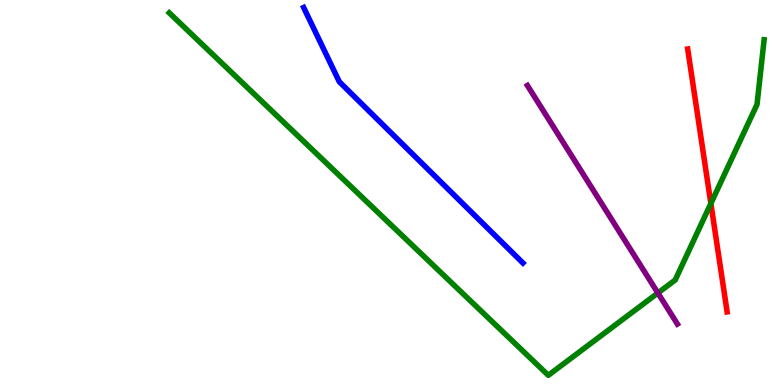[{'lines': ['blue', 'red'], 'intersections': []}, {'lines': ['green', 'red'], 'intersections': [{'x': 9.17, 'y': 4.71}]}, {'lines': ['purple', 'red'], 'intersections': []}, {'lines': ['blue', 'green'], 'intersections': []}, {'lines': ['blue', 'purple'], 'intersections': []}, {'lines': ['green', 'purple'], 'intersections': [{'x': 8.49, 'y': 2.39}]}]